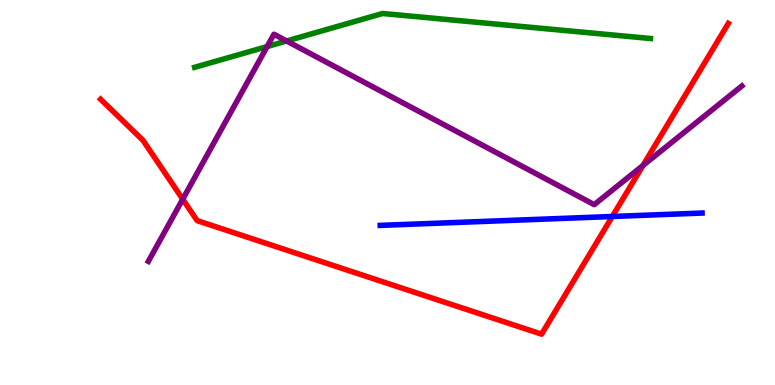[{'lines': ['blue', 'red'], 'intersections': [{'x': 7.9, 'y': 4.38}]}, {'lines': ['green', 'red'], 'intersections': []}, {'lines': ['purple', 'red'], 'intersections': [{'x': 2.36, 'y': 4.83}, {'x': 8.3, 'y': 5.7}]}, {'lines': ['blue', 'green'], 'intersections': []}, {'lines': ['blue', 'purple'], 'intersections': []}, {'lines': ['green', 'purple'], 'intersections': [{'x': 3.45, 'y': 8.79}, {'x': 3.7, 'y': 8.94}]}]